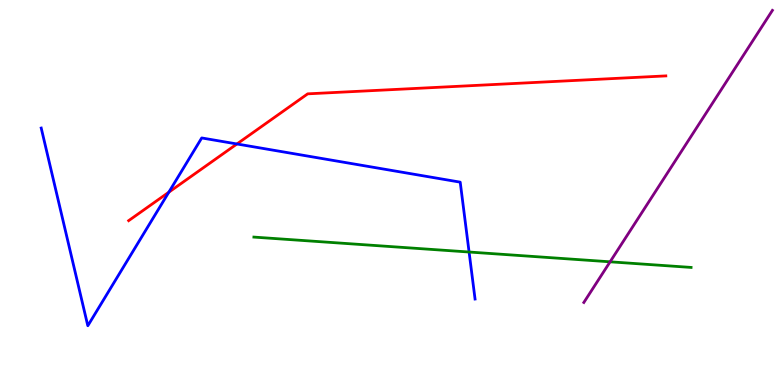[{'lines': ['blue', 'red'], 'intersections': [{'x': 2.18, 'y': 5.01}, {'x': 3.06, 'y': 6.26}]}, {'lines': ['green', 'red'], 'intersections': []}, {'lines': ['purple', 'red'], 'intersections': []}, {'lines': ['blue', 'green'], 'intersections': [{'x': 6.05, 'y': 3.45}]}, {'lines': ['blue', 'purple'], 'intersections': []}, {'lines': ['green', 'purple'], 'intersections': [{'x': 7.87, 'y': 3.2}]}]